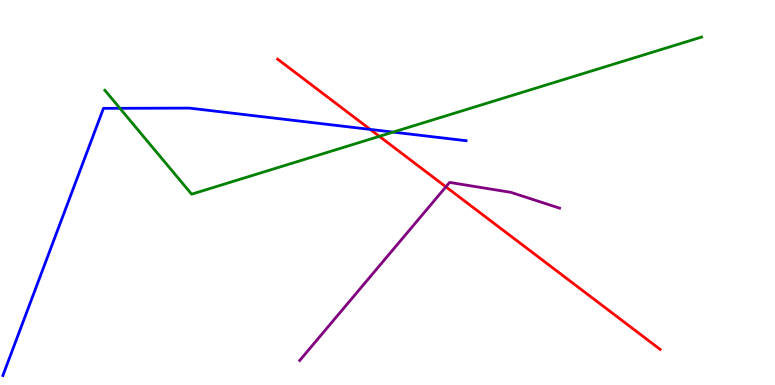[{'lines': ['blue', 'red'], 'intersections': [{'x': 4.78, 'y': 6.64}]}, {'lines': ['green', 'red'], 'intersections': [{'x': 4.9, 'y': 6.46}]}, {'lines': ['purple', 'red'], 'intersections': [{'x': 5.75, 'y': 5.15}]}, {'lines': ['blue', 'green'], 'intersections': [{'x': 1.55, 'y': 7.19}, {'x': 5.07, 'y': 6.57}]}, {'lines': ['blue', 'purple'], 'intersections': []}, {'lines': ['green', 'purple'], 'intersections': []}]